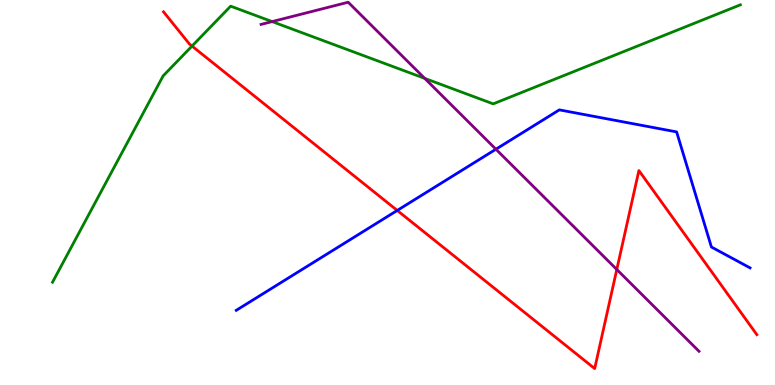[{'lines': ['blue', 'red'], 'intersections': [{'x': 5.13, 'y': 4.53}]}, {'lines': ['green', 'red'], 'intersections': [{'x': 2.48, 'y': 8.8}]}, {'lines': ['purple', 'red'], 'intersections': [{'x': 7.96, 'y': 3.0}]}, {'lines': ['blue', 'green'], 'intersections': []}, {'lines': ['blue', 'purple'], 'intersections': [{'x': 6.4, 'y': 6.12}]}, {'lines': ['green', 'purple'], 'intersections': [{'x': 3.51, 'y': 9.44}, {'x': 5.48, 'y': 7.96}]}]